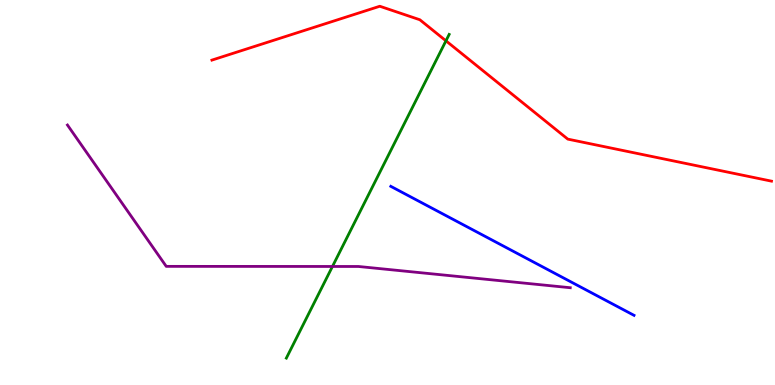[{'lines': ['blue', 'red'], 'intersections': []}, {'lines': ['green', 'red'], 'intersections': [{'x': 5.75, 'y': 8.94}]}, {'lines': ['purple', 'red'], 'intersections': []}, {'lines': ['blue', 'green'], 'intersections': []}, {'lines': ['blue', 'purple'], 'intersections': []}, {'lines': ['green', 'purple'], 'intersections': [{'x': 4.29, 'y': 3.08}]}]